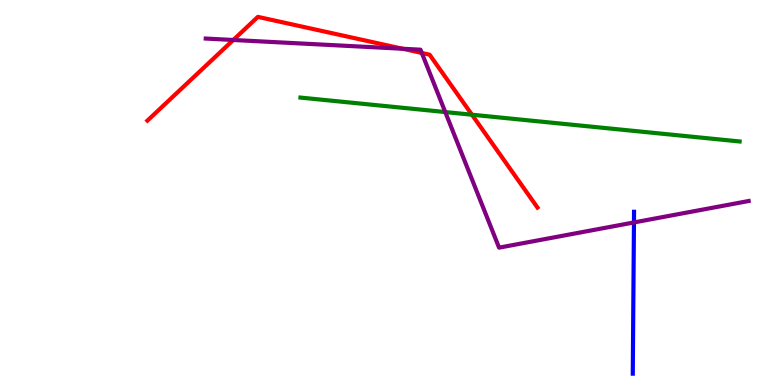[{'lines': ['blue', 'red'], 'intersections': []}, {'lines': ['green', 'red'], 'intersections': [{'x': 6.09, 'y': 7.02}]}, {'lines': ['purple', 'red'], 'intersections': [{'x': 3.01, 'y': 8.96}, {'x': 5.2, 'y': 8.73}, {'x': 5.44, 'y': 8.62}]}, {'lines': ['blue', 'green'], 'intersections': []}, {'lines': ['blue', 'purple'], 'intersections': [{'x': 8.18, 'y': 4.22}]}, {'lines': ['green', 'purple'], 'intersections': [{'x': 5.75, 'y': 7.09}]}]